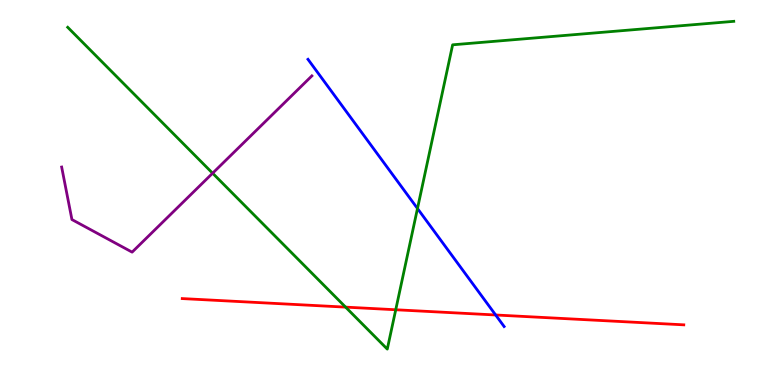[{'lines': ['blue', 'red'], 'intersections': [{'x': 6.4, 'y': 1.82}]}, {'lines': ['green', 'red'], 'intersections': [{'x': 4.46, 'y': 2.02}, {'x': 5.11, 'y': 1.95}]}, {'lines': ['purple', 'red'], 'intersections': []}, {'lines': ['blue', 'green'], 'intersections': [{'x': 5.39, 'y': 4.58}]}, {'lines': ['blue', 'purple'], 'intersections': []}, {'lines': ['green', 'purple'], 'intersections': [{'x': 2.74, 'y': 5.5}]}]